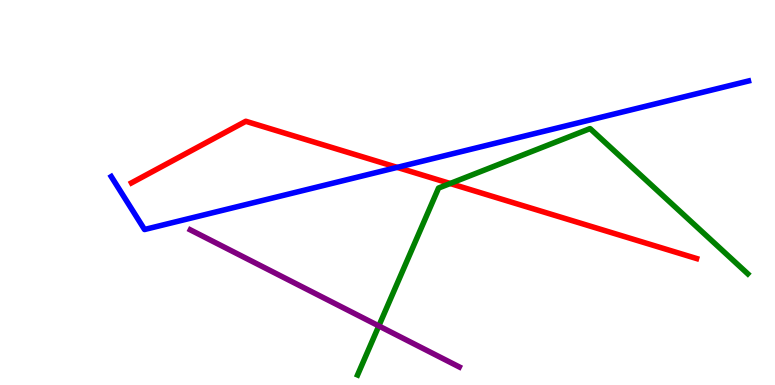[{'lines': ['blue', 'red'], 'intersections': [{'x': 5.13, 'y': 5.65}]}, {'lines': ['green', 'red'], 'intersections': [{'x': 5.81, 'y': 5.23}]}, {'lines': ['purple', 'red'], 'intersections': []}, {'lines': ['blue', 'green'], 'intersections': []}, {'lines': ['blue', 'purple'], 'intersections': []}, {'lines': ['green', 'purple'], 'intersections': [{'x': 4.89, 'y': 1.53}]}]